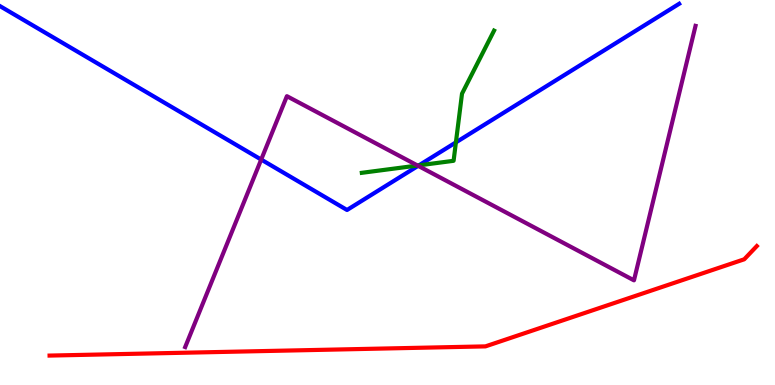[{'lines': ['blue', 'red'], 'intersections': []}, {'lines': ['green', 'red'], 'intersections': []}, {'lines': ['purple', 'red'], 'intersections': []}, {'lines': ['blue', 'green'], 'intersections': [{'x': 5.41, 'y': 5.71}, {'x': 5.88, 'y': 6.3}]}, {'lines': ['blue', 'purple'], 'intersections': [{'x': 3.37, 'y': 5.86}, {'x': 5.4, 'y': 5.69}]}, {'lines': ['green', 'purple'], 'intersections': [{'x': 5.39, 'y': 5.7}]}]